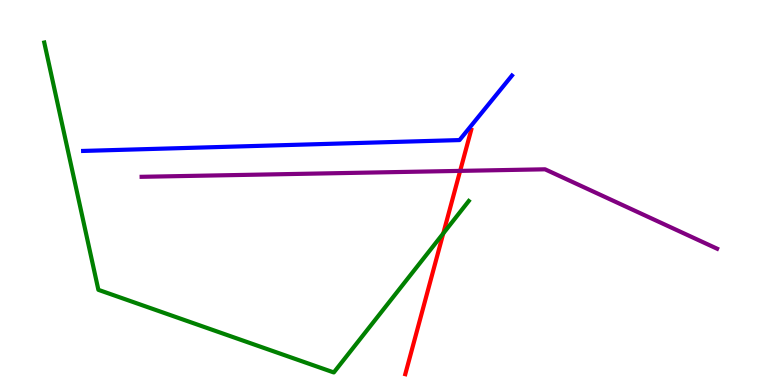[{'lines': ['blue', 'red'], 'intersections': []}, {'lines': ['green', 'red'], 'intersections': [{'x': 5.72, 'y': 3.94}]}, {'lines': ['purple', 'red'], 'intersections': [{'x': 5.94, 'y': 5.56}]}, {'lines': ['blue', 'green'], 'intersections': []}, {'lines': ['blue', 'purple'], 'intersections': []}, {'lines': ['green', 'purple'], 'intersections': []}]